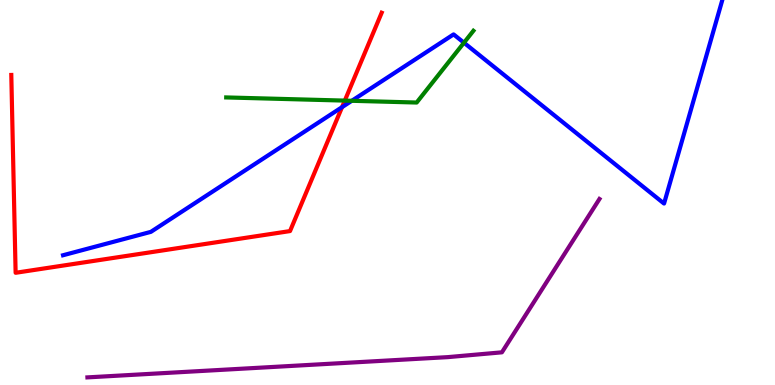[{'lines': ['blue', 'red'], 'intersections': [{'x': 4.41, 'y': 7.22}]}, {'lines': ['green', 'red'], 'intersections': [{'x': 4.45, 'y': 7.39}]}, {'lines': ['purple', 'red'], 'intersections': []}, {'lines': ['blue', 'green'], 'intersections': [{'x': 4.54, 'y': 7.38}, {'x': 5.99, 'y': 8.89}]}, {'lines': ['blue', 'purple'], 'intersections': []}, {'lines': ['green', 'purple'], 'intersections': []}]